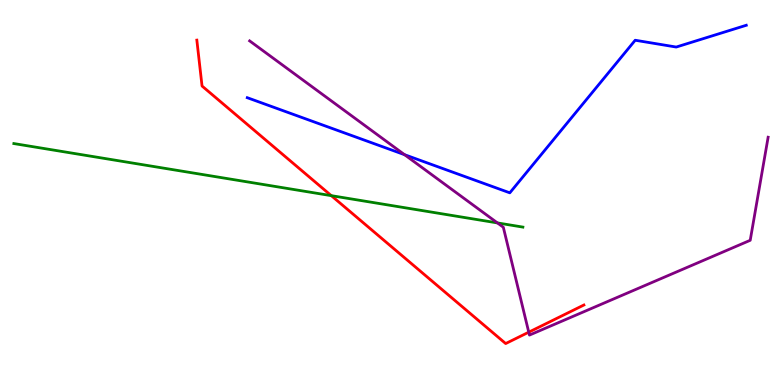[{'lines': ['blue', 'red'], 'intersections': []}, {'lines': ['green', 'red'], 'intersections': [{'x': 4.27, 'y': 4.92}]}, {'lines': ['purple', 'red'], 'intersections': [{'x': 6.82, 'y': 1.37}]}, {'lines': ['blue', 'green'], 'intersections': []}, {'lines': ['blue', 'purple'], 'intersections': [{'x': 5.22, 'y': 5.98}]}, {'lines': ['green', 'purple'], 'intersections': [{'x': 6.42, 'y': 4.21}]}]